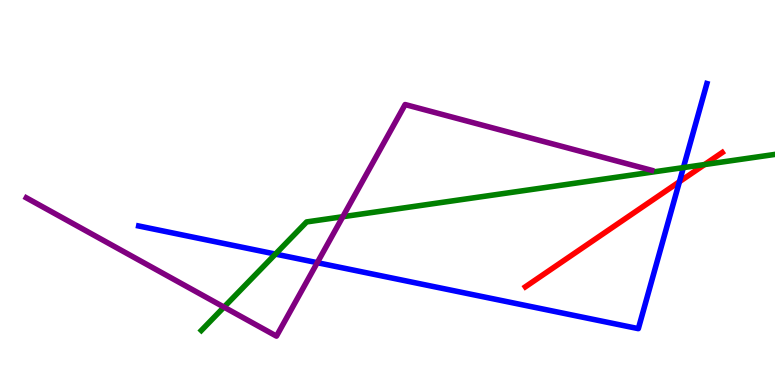[{'lines': ['blue', 'red'], 'intersections': [{'x': 8.77, 'y': 5.28}]}, {'lines': ['green', 'red'], 'intersections': [{'x': 9.09, 'y': 5.73}]}, {'lines': ['purple', 'red'], 'intersections': []}, {'lines': ['blue', 'green'], 'intersections': [{'x': 3.55, 'y': 3.4}, {'x': 8.82, 'y': 5.65}]}, {'lines': ['blue', 'purple'], 'intersections': [{'x': 4.09, 'y': 3.18}]}, {'lines': ['green', 'purple'], 'intersections': [{'x': 2.89, 'y': 2.02}, {'x': 4.42, 'y': 4.37}]}]